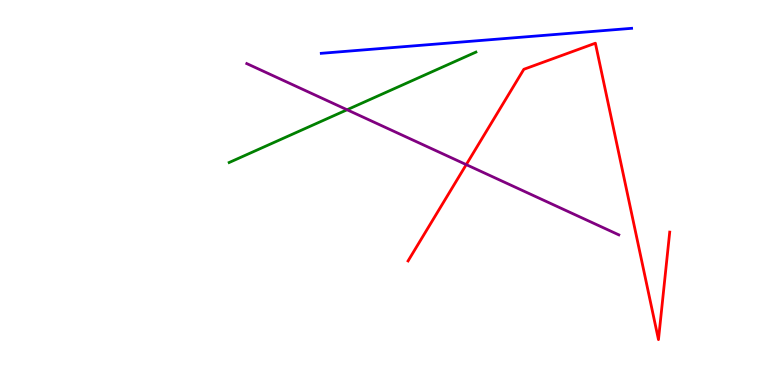[{'lines': ['blue', 'red'], 'intersections': []}, {'lines': ['green', 'red'], 'intersections': []}, {'lines': ['purple', 'red'], 'intersections': [{'x': 6.02, 'y': 5.72}]}, {'lines': ['blue', 'green'], 'intersections': []}, {'lines': ['blue', 'purple'], 'intersections': []}, {'lines': ['green', 'purple'], 'intersections': [{'x': 4.48, 'y': 7.15}]}]